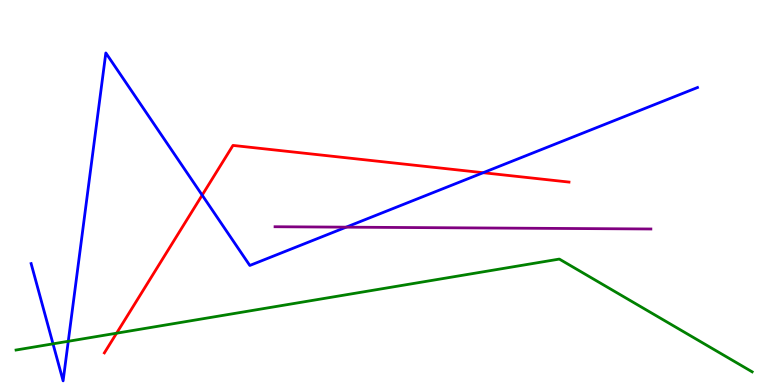[{'lines': ['blue', 'red'], 'intersections': [{'x': 2.61, 'y': 4.93}, {'x': 6.23, 'y': 5.51}]}, {'lines': ['green', 'red'], 'intersections': [{'x': 1.5, 'y': 1.35}]}, {'lines': ['purple', 'red'], 'intersections': []}, {'lines': ['blue', 'green'], 'intersections': [{'x': 0.684, 'y': 1.07}, {'x': 0.881, 'y': 1.14}]}, {'lines': ['blue', 'purple'], 'intersections': [{'x': 4.47, 'y': 4.1}]}, {'lines': ['green', 'purple'], 'intersections': []}]